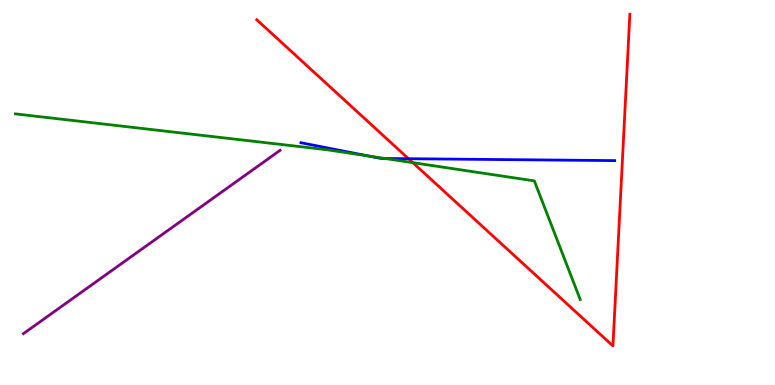[{'lines': ['blue', 'red'], 'intersections': [{'x': 5.27, 'y': 5.88}]}, {'lines': ['green', 'red'], 'intersections': [{'x': 5.33, 'y': 5.78}]}, {'lines': ['purple', 'red'], 'intersections': []}, {'lines': ['blue', 'green'], 'intersections': [{'x': 4.75, 'y': 5.95}, {'x': 4.97, 'y': 5.88}]}, {'lines': ['blue', 'purple'], 'intersections': []}, {'lines': ['green', 'purple'], 'intersections': []}]